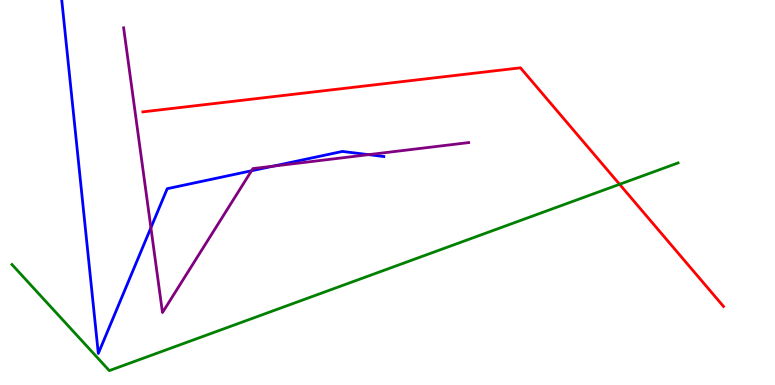[{'lines': ['blue', 'red'], 'intersections': []}, {'lines': ['green', 'red'], 'intersections': [{'x': 7.99, 'y': 5.21}]}, {'lines': ['purple', 'red'], 'intersections': []}, {'lines': ['blue', 'green'], 'intersections': []}, {'lines': ['blue', 'purple'], 'intersections': [{'x': 1.95, 'y': 4.08}, {'x': 3.25, 'y': 5.56}, {'x': 3.52, 'y': 5.68}, {'x': 4.76, 'y': 5.98}]}, {'lines': ['green', 'purple'], 'intersections': []}]